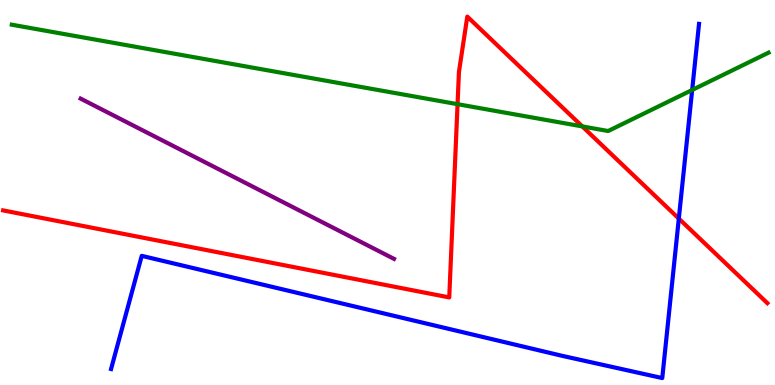[{'lines': ['blue', 'red'], 'intersections': [{'x': 8.76, 'y': 4.32}]}, {'lines': ['green', 'red'], 'intersections': [{'x': 5.9, 'y': 7.29}, {'x': 7.51, 'y': 6.72}]}, {'lines': ['purple', 'red'], 'intersections': []}, {'lines': ['blue', 'green'], 'intersections': [{'x': 8.93, 'y': 7.66}]}, {'lines': ['blue', 'purple'], 'intersections': []}, {'lines': ['green', 'purple'], 'intersections': []}]